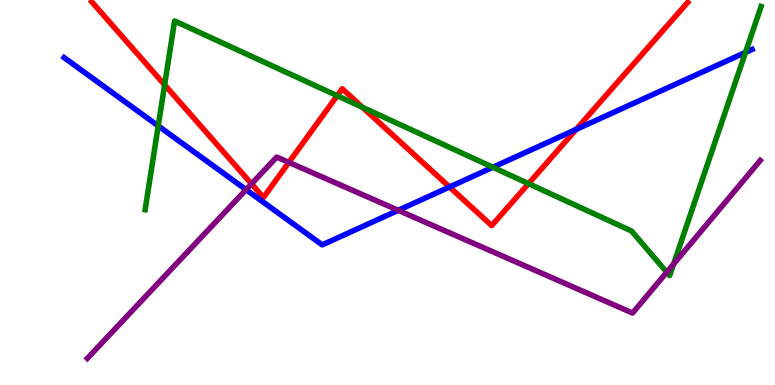[{'lines': ['blue', 'red'], 'intersections': [{'x': 5.8, 'y': 5.14}, {'x': 7.43, 'y': 6.64}]}, {'lines': ['green', 'red'], 'intersections': [{'x': 2.12, 'y': 7.8}, {'x': 4.35, 'y': 7.51}, {'x': 4.68, 'y': 7.21}, {'x': 6.82, 'y': 5.23}]}, {'lines': ['purple', 'red'], 'intersections': [{'x': 3.25, 'y': 5.22}, {'x': 3.73, 'y': 5.78}]}, {'lines': ['blue', 'green'], 'intersections': [{'x': 2.04, 'y': 6.73}, {'x': 6.36, 'y': 5.66}, {'x': 9.62, 'y': 8.64}]}, {'lines': ['blue', 'purple'], 'intersections': [{'x': 3.18, 'y': 5.07}, {'x': 5.14, 'y': 4.54}]}, {'lines': ['green', 'purple'], 'intersections': [{'x': 8.6, 'y': 2.93}, {'x': 8.69, 'y': 3.14}]}]